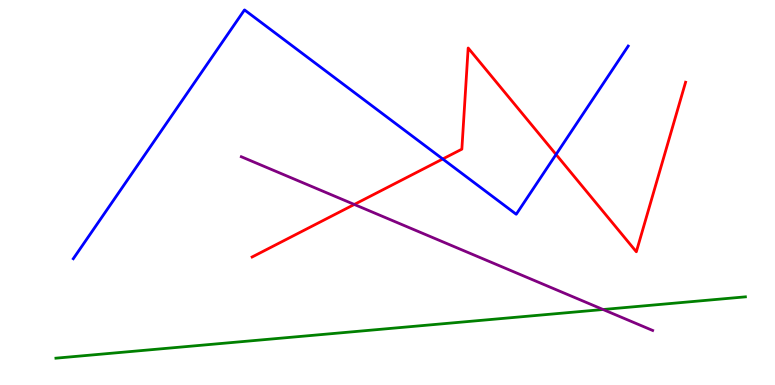[{'lines': ['blue', 'red'], 'intersections': [{'x': 5.71, 'y': 5.87}, {'x': 7.17, 'y': 5.99}]}, {'lines': ['green', 'red'], 'intersections': []}, {'lines': ['purple', 'red'], 'intersections': [{'x': 4.57, 'y': 4.69}]}, {'lines': ['blue', 'green'], 'intersections': []}, {'lines': ['blue', 'purple'], 'intersections': []}, {'lines': ['green', 'purple'], 'intersections': [{'x': 7.78, 'y': 1.96}]}]